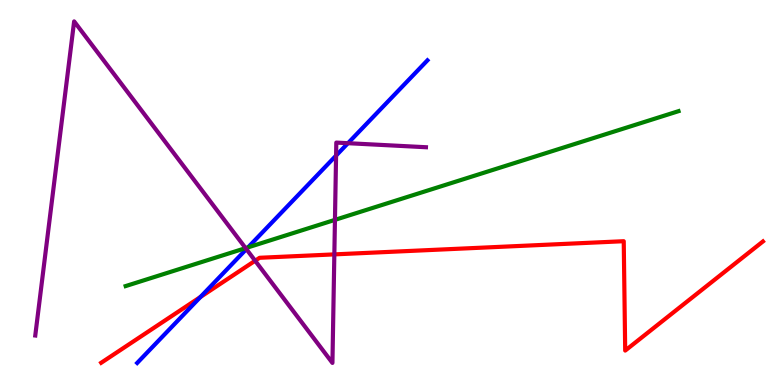[{'lines': ['blue', 'red'], 'intersections': [{'x': 2.59, 'y': 2.29}]}, {'lines': ['green', 'red'], 'intersections': []}, {'lines': ['purple', 'red'], 'intersections': [{'x': 3.29, 'y': 3.23}, {'x': 4.31, 'y': 3.39}]}, {'lines': ['blue', 'green'], 'intersections': [{'x': 3.2, 'y': 3.58}]}, {'lines': ['blue', 'purple'], 'intersections': [{'x': 3.18, 'y': 3.53}, {'x': 4.34, 'y': 5.96}, {'x': 4.49, 'y': 6.28}]}, {'lines': ['green', 'purple'], 'intersections': [{'x': 3.17, 'y': 3.56}, {'x': 4.32, 'y': 4.29}]}]